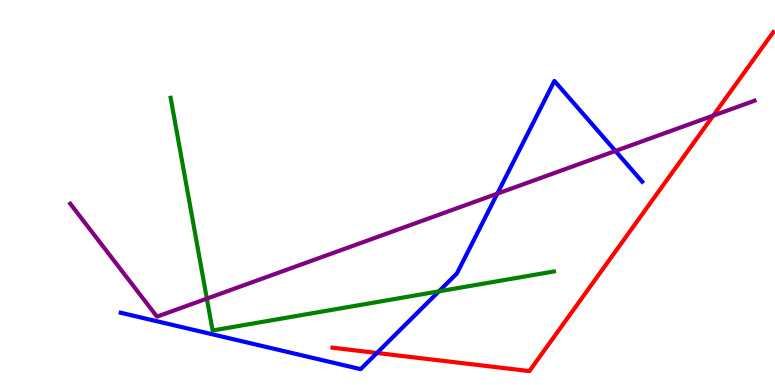[{'lines': ['blue', 'red'], 'intersections': [{'x': 4.86, 'y': 0.832}]}, {'lines': ['green', 'red'], 'intersections': []}, {'lines': ['purple', 'red'], 'intersections': [{'x': 9.2, 'y': 7.0}]}, {'lines': ['blue', 'green'], 'intersections': [{'x': 5.66, 'y': 2.43}]}, {'lines': ['blue', 'purple'], 'intersections': [{'x': 6.42, 'y': 4.97}, {'x': 7.94, 'y': 6.08}]}, {'lines': ['green', 'purple'], 'intersections': [{'x': 2.67, 'y': 2.24}]}]